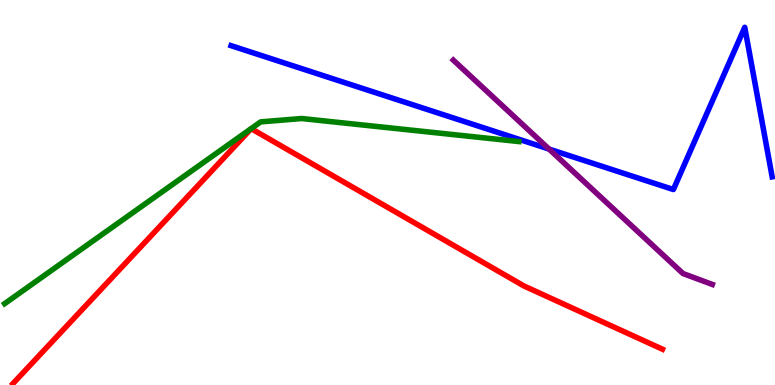[{'lines': ['blue', 'red'], 'intersections': []}, {'lines': ['green', 'red'], 'intersections': []}, {'lines': ['purple', 'red'], 'intersections': []}, {'lines': ['blue', 'green'], 'intersections': []}, {'lines': ['blue', 'purple'], 'intersections': [{'x': 7.08, 'y': 6.13}]}, {'lines': ['green', 'purple'], 'intersections': []}]